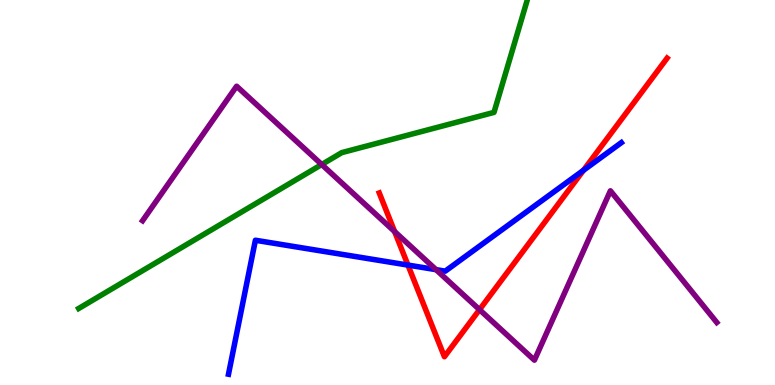[{'lines': ['blue', 'red'], 'intersections': [{'x': 5.26, 'y': 3.11}, {'x': 7.53, 'y': 5.58}]}, {'lines': ['green', 'red'], 'intersections': []}, {'lines': ['purple', 'red'], 'intersections': [{'x': 5.09, 'y': 3.99}, {'x': 6.19, 'y': 1.96}]}, {'lines': ['blue', 'green'], 'intersections': []}, {'lines': ['blue', 'purple'], 'intersections': [{'x': 5.63, 'y': 3.0}]}, {'lines': ['green', 'purple'], 'intersections': [{'x': 4.15, 'y': 5.73}]}]